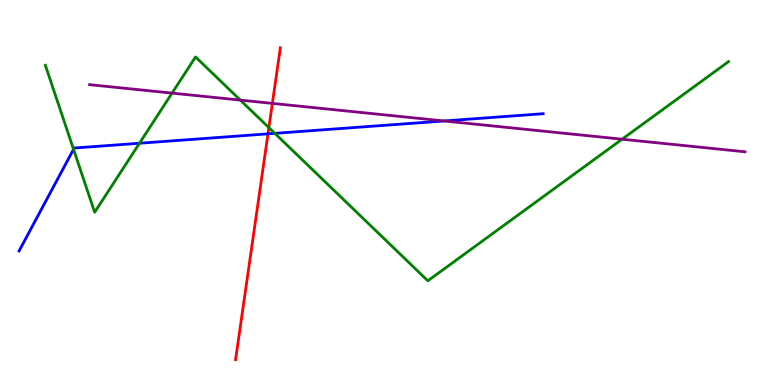[{'lines': ['blue', 'red'], 'intersections': [{'x': 3.46, 'y': 6.52}]}, {'lines': ['green', 'red'], 'intersections': [{'x': 3.47, 'y': 6.69}]}, {'lines': ['purple', 'red'], 'intersections': [{'x': 3.51, 'y': 7.31}]}, {'lines': ['blue', 'green'], 'intersections': [{'x': 0.949, 'y': 6.12}, {'x': 1.8, 'y': 6.28}, {'x': 3.55, 'y': 6.54}]}, {'lines': ['blue', 'purple'], 'intersections': [{'x': 5.73, 'y': 6.86}]}, {'lines': ['green', 'purple'], 'intersections': [{'x': 2.22, 'y': 7.58}, {'x': 3.1, 'y': 7.4}, {'x': 8.03, 'y': 6.38}]}]